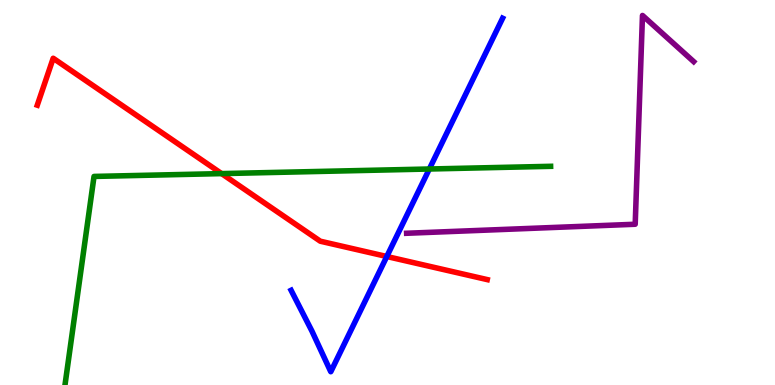[{'lines': ['blue', 'red'], 'intersections': [{'x': 4.99, 'y': 3.34}]}, {'lines': ['green', 'red'], 'intersections': [{'x': 2.86, 'y': 5.49}]}, {'lines': ['purple', 'red'], 'intersections': []}, {'lines': ['blue', 'green'], 'intersections': [{'x': 5.54, 'y': 5.61}]}, {'lines': ['blue', 'purple'], 'intersections': []}, {'lines': ['green', 'purple'], 'intersections': []}]